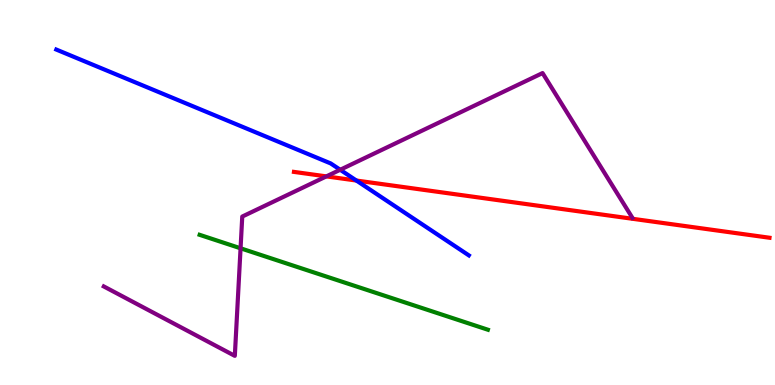[{'lines': ['blue', 'red'], 'intersections': [{'x': 4.6, 'y': 5.31}]}, {'lines': ['green', 'red'], 'intersections': []}, {'lines': ['purple', 'red'], 'intersections': [{'x': 4.21, 'y': 5.42}]}, {'lines': ['blue', 'green'], 'intersections': []}, {'lines': ['blue', 'purple'], 'intersections': [{'x': 4.39, 'y': 5.59}]}, {'lines': ['green', 'purple'], 'intersections': [{'x': 3.1, 'y': 3.55}]}]